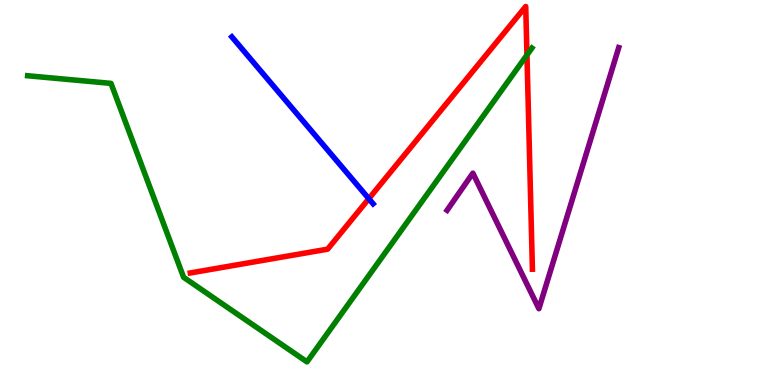[{'lines': ['blue', 'red'], 'intersections': [{'x': 4.76, 'y': 4.84}]}, {'lines': ['green', 'red'], 'intersections': [{'x': 6.8, 'y': 8.57}]}, {'lines': ['purple', 'red'], 'intersections': []}, {'lines': ['blue', 'green'], 'intersections': []}, {'lines': ['blue', 'purple'], 'intersections': []}, {'lines': ['green', 'purple'], 'intersections': []}]